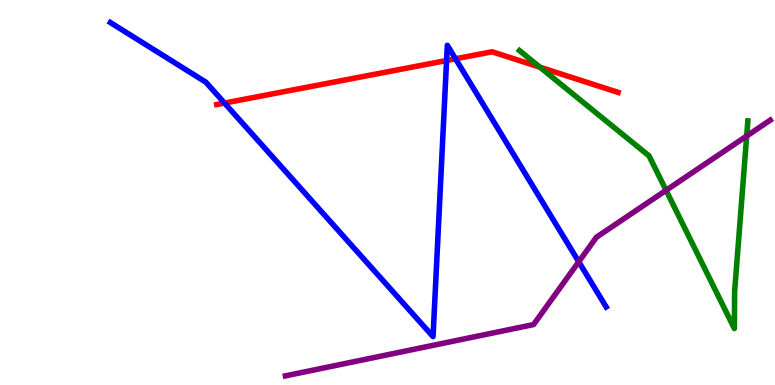[{'lines': ['blue', 'red'], 'intersections': [{'x': 2.9, 'y': 7.32}, {'x': 5.76, 'y': 8.43}, {'x': 5.88, 'y': 8.47}]}, {'lines': ['green', 'red'], 'intersections': [{'x': 6.97, 'y': 8.26}]}, {'lines': ['purple', 'red'], 'intersections': []}, {'lines': ['blue', 'green'], 'intersections': []}, {'lines': ['blue', 'purple'], 'intersections': [{'x': 7.47, 'y': 3.2}]}, {'lines': ['green', 'purple'], 'intersections': [{'x': 8.59, 'y': 5.06}, {'x': 9.63, 'y': 6.47}]}]